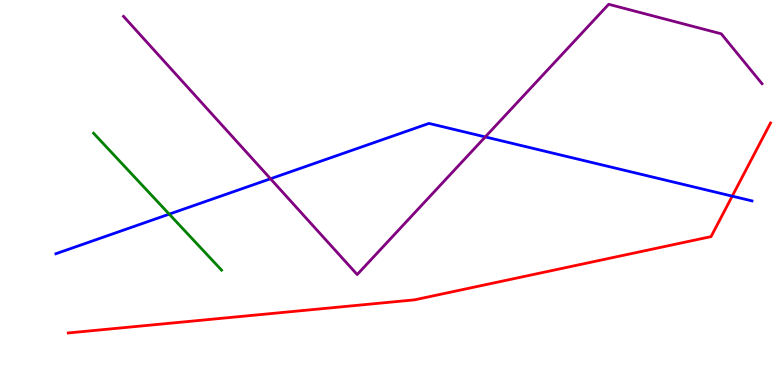[{'lines': ['blue', 'red'], 'intersections': [{'x': 9.45, 'y': 4.91}]}, {'lines': ['green', 'red'], 'intersections': []}, {'lines': ['purple', 'red'], 'intersections': []}, {'lines': ['blue', 'green'], 'intersections': [{'x': 2.18, 'y': 4.44}]}, {'lines': ['blue', 'purple'], 'intersections': [{'x': 3.49, 'y': 5.36}, {'x': 6.26, 'y': 6.44}]}, {'lines': ['green', 'purple'], 'intersections': []}]